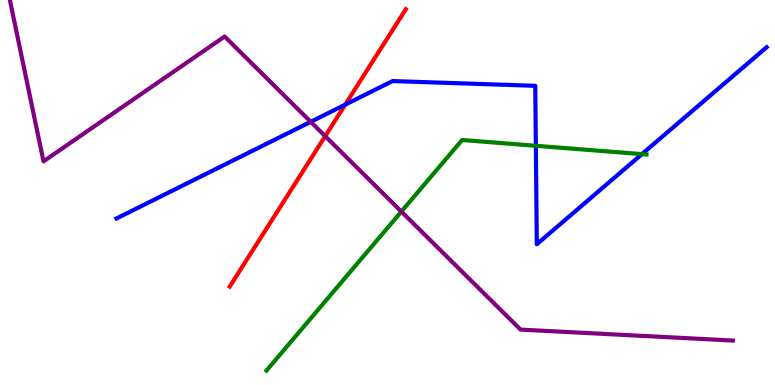[{'lines': ['blue', 'red'], 'intersections': [{'x': 4.45, 'y': 7.28}]}, {'lines': ['green', 'red'], 'intersections': []}, {'lines': ['purple', 'red'], 'intersections': [{'x': 4.2, 'y': 6.46}]}, {'lines': ['blue', 'green'], 'intersections': [{'x': 6.91, 'y': 6.21}, {'x': 8.28, 'y': 6.0}]}, {'lines': ['blue', 'purple'], 'intersections': [{'x': 4.01, 'y': 6.84}]}, {'lines': ['green', 'purple'], 'intersections': [{'x': 5.18, 'y': 4.5}]}]